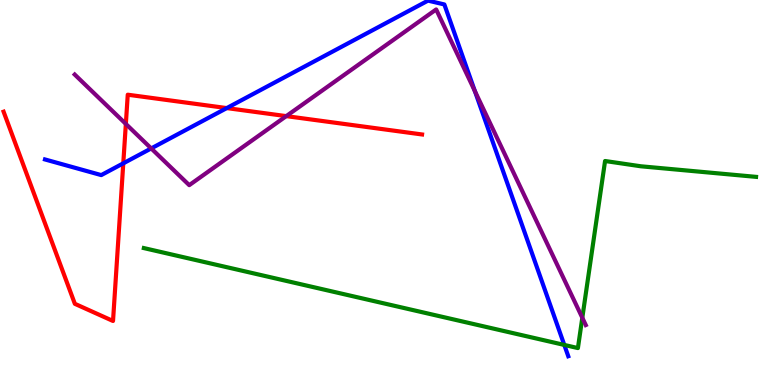[{'lines': ['blue', 'red'], 'intersections': [{'x': 1.59, 'y': 5.76}, {'x': 2.93, 'y': 7.19}]}, {'lines': ['green', 'red'], 'intersections': []}, {'lines': ['purple', 'red'], 'intersections': [{'x': 1.62, 'y': 6.78}, {'x': 3.69, 'y': 6.98}]}, {'lines': ['blue', 'green'], 'intersections': [{'x': 7.28, 'y': 1.04}]}, {'lines': ['blue', 'purple'], 'intersections': [{'x': 1.95, 'y': 6.14}, {'x': 6.13, 'y': 7.63}]}, {'lines': ['green', 'purple'], 'intersections': [{'x': 7.51, 'y': 1.75}]}]